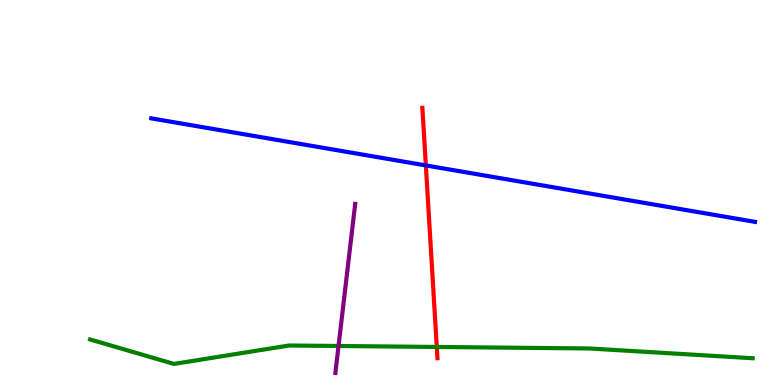[{'lines': ['blue', 'red'], 'intersections': [{'x': 5.49, 'y': 5.7}]}, {'lines': ['green', 'red'], 'intersections': [{'x': 5.64, 'y': 0.988}]}, {'lines': ['purple', 'red'], 'intersections': []}, {'lines': ['blue', 'green'], 'intersections': []}, {'lines': ['blue', 'purple'], 'intersections': []}, {'lines': ['green', 'purple'], 'intersections': [{'x': 4.37, 'y': 1.01}]}]